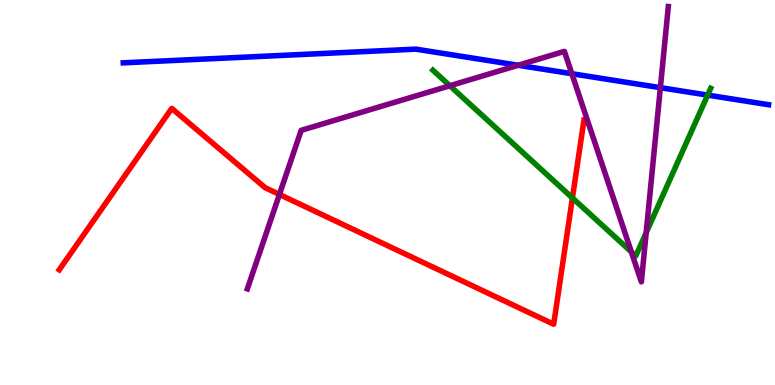[{'lines': ['blue', 'red'], 'intersections': []}, {'lines': ['green', 'red'], 'intersections': [{'x': 7.39, 'y': 4.86}]}, {'lines': ['purple', 'red'], 'intersections': [{'x': 3.61, 'y': 4.95}]}, {'lines': ['blue', 'green'], 'intersections': [{'x': 9.13, 'y': 7.53}]}, {'lines': ['blue', 'purple'], 'intersections': [{'x': 6.69, 'y': 8.31}, {'x': 7.38, 'y': 8.09}, {'x': 8.52, 'y': 7.72}]}, {'lines': ['green', 'purple'], 'intersections': [{'x': 5.8, 'y': 7.77}, {'x': 8.15, 'y': 3.46}, {'x': 8.34, 'y': 3.96}]}]